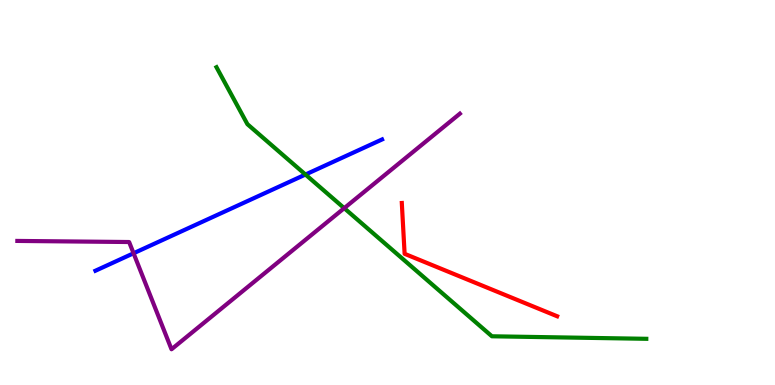[{'lines': ['blue', 'red'], 'intersections': []}, {'lines': ['green', 'red'], 'intersections': []}, {'lines': ['purple', 'red'], 'intersections': []}, {'lines': ['blue', 'green'], 'intersections': [{'x': 3.94, 'y': 5.47}]}, {'lines': ['blue', 'purple'], 'intersections': [{'x': 1.72, 'y': 3.42}]}, {'lines': ['green', 'purple'], 'intersections': [{'x': 4.44, 'y': 4.59}]}]